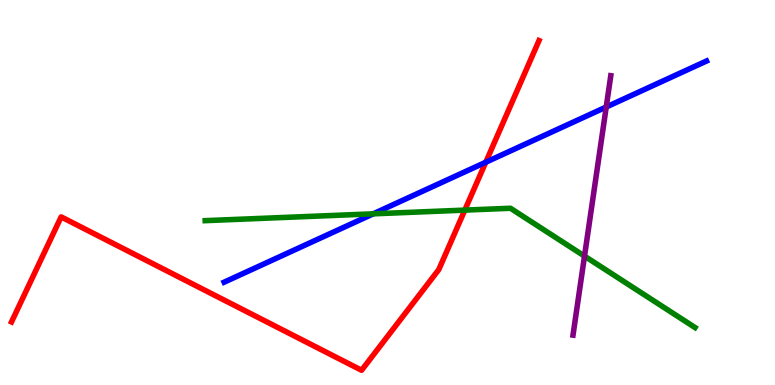[{'lines': ['blue', 'red'], 'intersections': [{'x': 6.27, 'y': 5.79}]}, {'lines': ['green', 'red'], 'intersections': [{'x': 6.0, 'y': 4.54}]}, {'lines': ['purple', 'red'], 'intersections': []}, {'lines': ['blue', 'green'], 'intersections': [{'x': 4.82, 'y': 4.45}]}, {'lines': ['blue', 'purple'], 'intersections': [{'x': 7.82, 'y': 7.22}]}, {'lines': ['green', 'purple'], 'intersections': [{'x': 7.54, 'y': 3.35}]}]